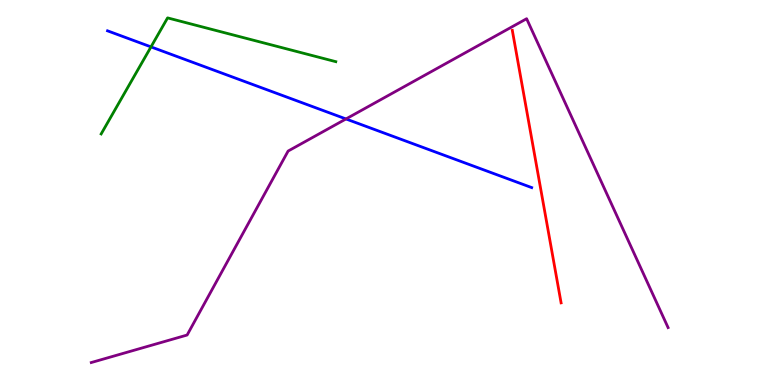[{'lines': ['blue', 'red'], 'intersections': []}, {'lines': ['green', 'red'], 'intersections': []}, {'lines': ['purple', 'red'], 'intersections': []}, {'lines': ['blue', 'green'], 'intersections': [{'x': 1.95, 'y': 8.78}]}, {'lines': ['blue', 'purple'], 'intersections': [{'x': 4.46, 'y': 6.91}]}, {'lines': ['green', 'purple'], 'intersections': []}]